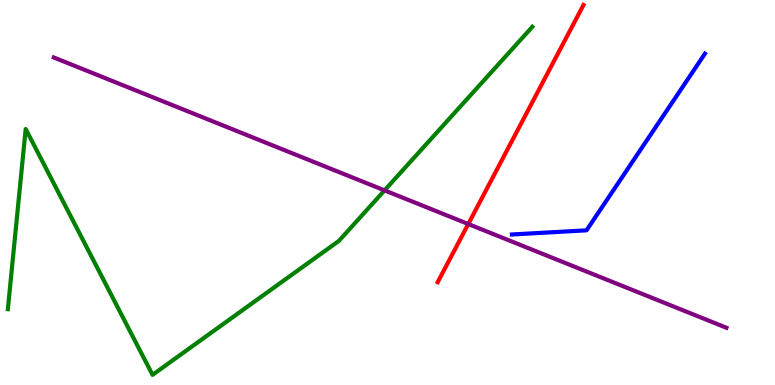[{'lines': ['blue', 'red'], 'intersections': []}, {'lines': ['green', 'red'], 'intersections': []}, {'lines': ['purple', 'red'], 'intersections': [{'x': 6.04, 'y': 4.18}]}, {'lines': ['blue', 'green'], 'intersections': []}, {'lines': ['blue', 'purple'], 'intersections': []}, {'lines': ['green', 'purple'], 'intersections': [{'x': 4.96, 'y': 5.06}]}]